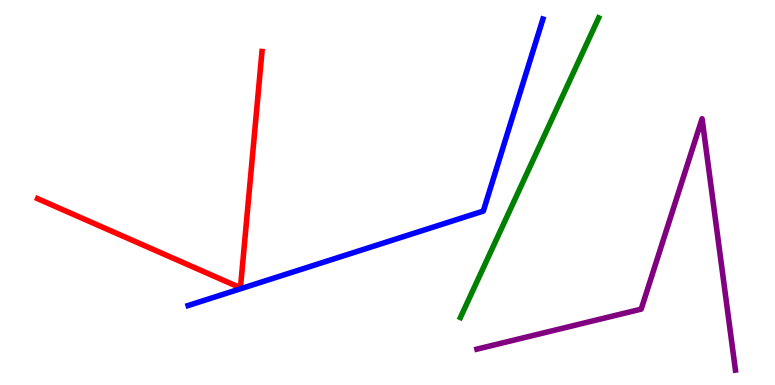[{'lines': ['blue', 'red'], 'intersections': []}, {'lines': ['green', 'red'], 'intersections': []}, {'lines': ['purple', 'red'], 'intersections': []}, {'lines': ['blue', 'green'], 'intersections': []}, {'lines': ['blue', 'purple'], 'intersections': []}, {'lines': ['green', 'purple'], 'intersections': []}]